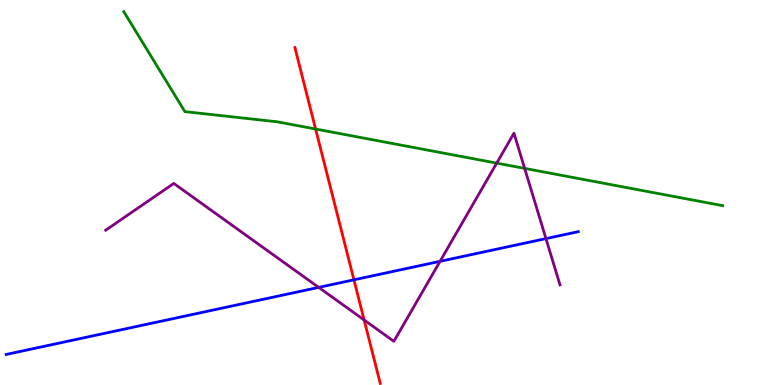[{'lines': ['blue', 'red'], 'intersections': [{'x': 4.57, 'y': 2.73}]}, {'lines': ['green', 'red'], 'intersections': [{'x': 4.07, 'y': 6.65}]}, {'lines': ['purple', 'red'], 'intersections': [{'x': 4.7, 'y': 1.69}]}, {'lines': ['blue', 'green'], 'intersections': []}, {'lines': ['blue', 'purple'], 'intersections': [{'x': 4.11, 'y': 2.54}, {'x': 5.68, 'y': 3.21}, {'x': 7.04, 'y': 3.8}]}, {'lines': ['green', 'purple'], 'intersections': [{'x': 6.41, 'y': 5.76}, {'x': 6.77, 'y': 5.63}]}]